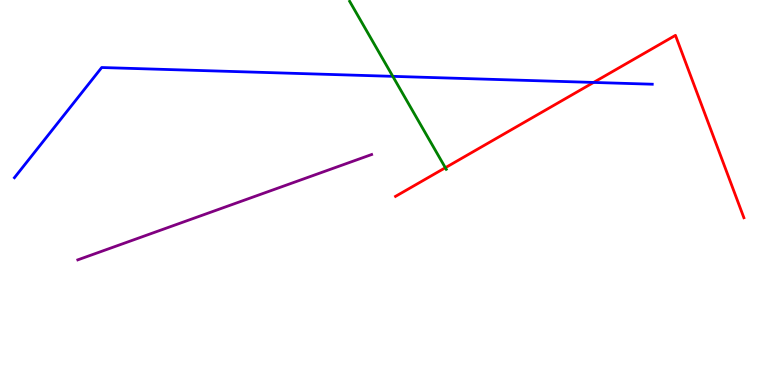[{'lines': ['blue', 'red'], 'intersections': [{'x': 7.66, 'y': 7.86}]}, {'lines': ['green', 'red'], 'intersections': [{'x': 5.75, 'y': 5.64}]}, {'lines': ['purple', 'red'], 'intersections': []}, {'lines': ['blue', 'green'], 'intersections': [{'x': 5.07, 'y': 8.02}]}, {'lines': ['blue', 'purple'], 'intersections': []}, {'lines': ['green', 'purple'], 'intersections': []}]